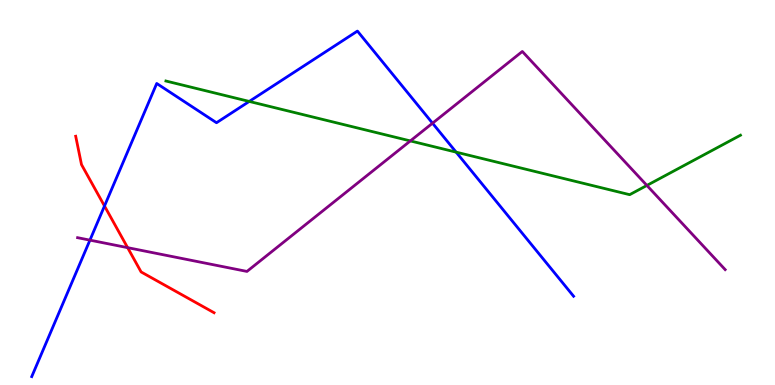[{'lines': ['blue', 'red'], 'intersections': [{'x': 1.35, 'y': 4.65}]}, {'lines': ['green', 'red'], 'intersections': []}, {'lines': ['purple', 'red'], 'intersections': [{'x': 1.65, 'y': 3.57}]}, {'lines': ['blue', 'green'], 'intersections': [{'x': 3.22, 'y': 7.37}, {'x': 5.89, 'y': 6.05}]}, {'lines': ['blue', 'purple'], 'intersections': [{'x': 1.16, 'y': 3.76}, {'x': 5.58, 'y': 6.8}]}, {'lines': ['green', 'purple'], 'intersections': [{'x': 5.29, 'y': 6.34}, {'x': 8.35, 'y': 5.18}]}]